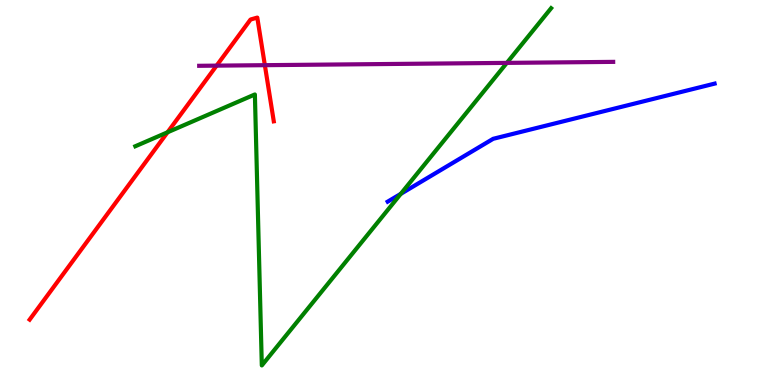[{'lines': ['blue', 'red'], 'intersections': []}, {'lines': ['green', 'red'], 'intersections': [{'x': 2.16, 'y': 6.56}]}, {'lines': ['purple', 'red'], 'intersections': [{'x': 2.79, 'y': 8.3}, {'x': 3.42, 'y': 8.31}]}, {'lines': ['blue', 'green'], 'intersections': [{'x': 5.17, 'y': 4.96}]}, {'lines': ['blue', 'purple'], 'intersections': []}, {'lines': ['green', 'purple'], 'intersections': [{'x': 6.54, 'y': 8.37}]}]